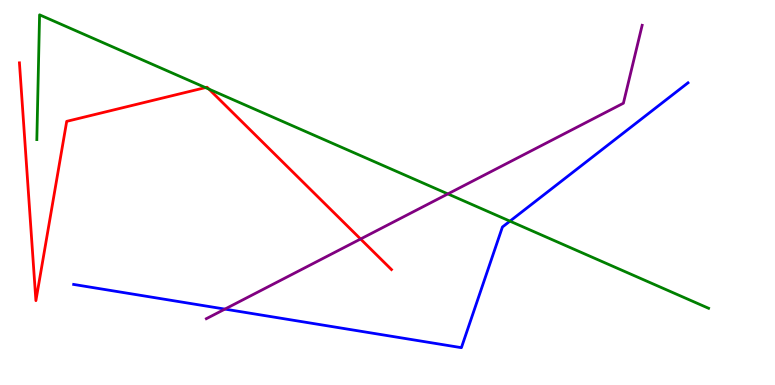[{'lines': ['blue', 'red'], 'intersections': []}, {'lines': ['green', 'red'], 'intersections': [{'x': 2.65, 'y': 7.72}, {'x': 2.7, 'y': 7.69}]}, {'lines': ['purple', 'red'], 'intersections': [{'x': 4.65, 'y': 3.79}]}, {'lines': ['blue', 'green'], 'intersections': [{'x': 6.58, 'y': 4.26}]}, {'lines': ['blue', 'purple'], 'intersections': [{'x': 2.9, 'y': 1.97}]}, {'lines': ['green', 'purple'], 'intersections': [{'x': 5.78, 'y': 4.96}]}]